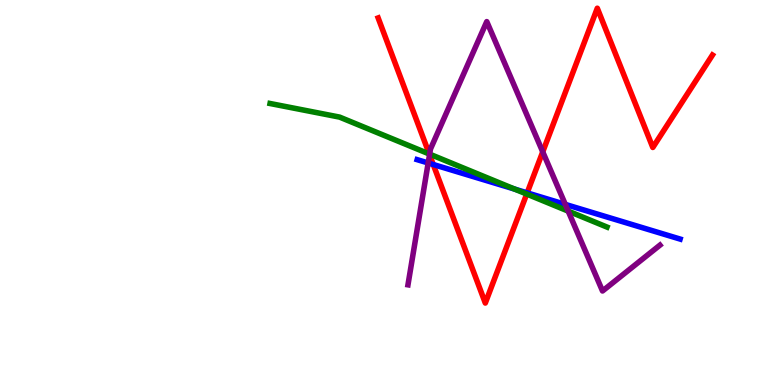[{'lines': ['blue', 'red'], 'intersections': [{'x': 5.59, 'y': 5.73}, {'x': 6.8, 'y': 4.99}]}, {'lines': ['green', 'red'], 'intersections': [{'x': 5.54, 'y': 6.0}, {'x': 6.8, 'y': 4.96}]}, {'lines': ['purple', 'red'], 'intersections': [{'x': 5.54, 'y': 5.98}, {'x': 7.0, 'y': 6.06}]}, {'lines': ['blue', 'green'], 'intersections': [{'x': 6.64, 'y': 5.09}]}, {'lines': ['blue', 'purple'], 'intersections': [{'x': 5.52, 'y': 5.77}, {'x': 7.29, 'y': 4.69}]}, {'lines': ['green', 'purple'], 'intersections': [{'x': 5.54, 'y': 6.0}, {'x': 7.33, 'y': 4.52}]}]